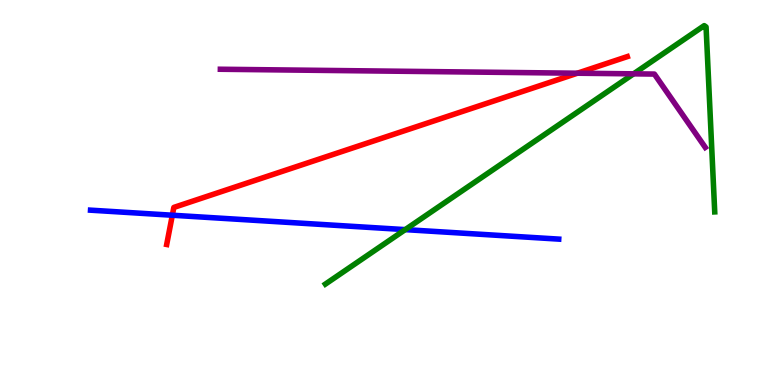[{'lines': ['blue', 'red'], 'intersections': [{'x': 2.22, 'y': 4.41}]}, {'lines': ['green', 'red'], 'intersections': []}, {'lines': ['purple', 'red'], 'intersections': [{'x': 7.45, 'y': 8.1}]}, {'lines': ['blue', 'green'], 'intersections': [{'x': 5.23, 'y': 4.04}]}, {'lines': ['blue', 'purple'], 'intersections': []}, {'lines': ['green', 'purple'], 'intersections': [{'x': 8.18, 'y': 8.08}]}]